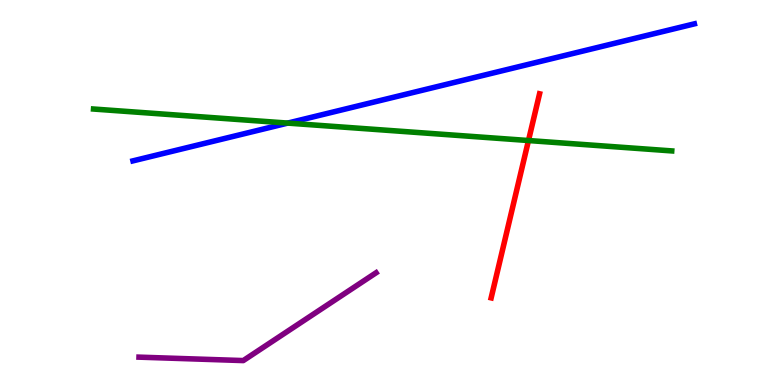[{'lines': ['blue', 'red'], 'intersections': []}, {'lines': ['green', 'red'], 'intersections': [{'x': 6.82, 'y': 6.35}]}, {'lines': ['purple', 'red'], 'intersections': []}, {'lines': ['blue', 'green'], 'intersections': [{'x': 3.71, 'y': 6.8}]}, {'lines': ['blue', 'purple'], 'intersections': []}, {'lines': ['green', 'purple'], 'intersections': []}]